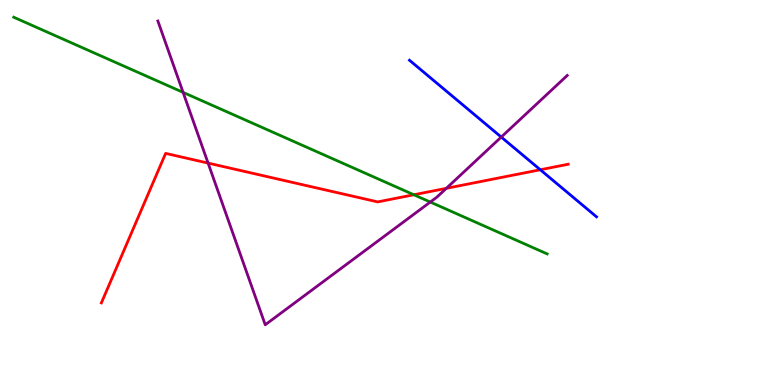[{'lines': ['blue', 'red'], 'intersections': [{'x': 6.97, 'y': 5.59}]}, {'lines': ['green', 'red'], 'intersections': [{'x': 5.34, 'y': 4.94}]}, {'lines': ['purple', 'red'], 'intersections': [{'x': 2.68, 'y': 5.76}, {'x': 5.76, 'y': 5.11}]}, {'lines': ['blue', 'green'], 'intersections': []}, {'lines': ['blue', 'purple'], 'intersections': [{'x': 6.47, 'y': 6.44}]}, {'lines': ['green', 'purple'], 'intersections': [{'x': 2.36, 'y': 7.6}, {'x': 5.55, 'y': 4.75}]}]